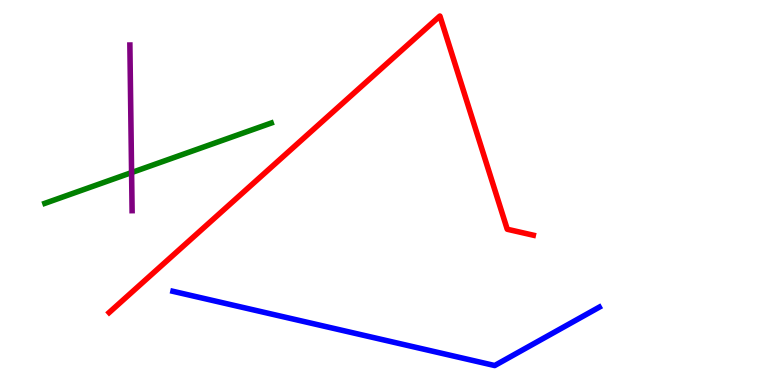[{'lines': ['blue', 'red'], 'intersections': []}, {'lines': ['green', 'red'], 'intersections': []}, {'lines': ['purple', 'red'], 'intersections': []}, {'lines': ['blue', 'green'], 'intersections': []}, {'lines': ['blue', 'purple'], 'intersections': []}, {'lines': ['green', 'purple'], 'intersections': [{'x': 1.7, 'y': 5.52}]}]